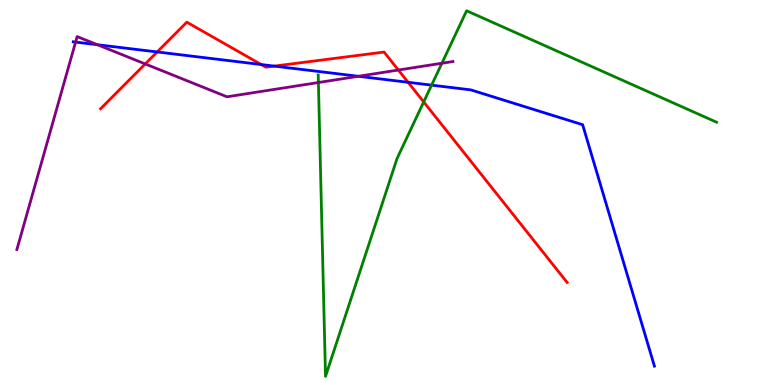[{'lines': ['blue', 'red'], 'intersections': [{'x': 2.03, 'y': 8.65}, {'x': 3.37, 'y': 8.32}, {'x': 3.54, 'y': 8.28}, {'x': 5.27, 'y': 7.86}]}, {'lines': ['green', 'red'], 'intersections': [{'x': 5.47, 'y': 7.35}]}, {'lines': ['purple', 'red'], 'intersections': [{'x': 1.87, 'y': 8.34}, {'x': 5.14, 'y': 8.18}]}, {'lines': ['blue', 'green'], 'intersections': [{'x': 5.57, 'y': 7.79}]}, {'lines': ['blue', 'purple'], 'intersections': [{'x': 0.975, 'y': 8.91}, {'x': 1.26, 'y': 8.84}, {'x': 4.62, 'y': 8.02}]}, {'lines': ['green', 'purple'], 'intersections': [{'x': 4.11, 'y': 7.86}, {'x': 5.7, 'y': 8.36}]}]